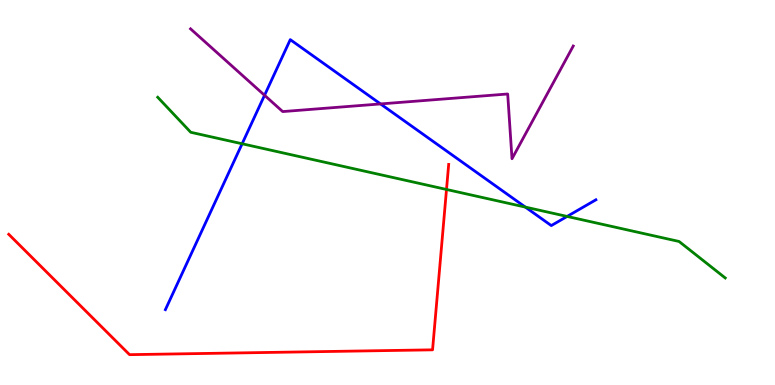[{'lines': ['blue', 'red'], 'intersections': []}, {'lines': ['green', 'red'], 'intersections': [{'x': 5.76, 'y': 5.08}]}, {'lines': ['purple', 'red'], 'intersections': []}, {'lines': ['blue', 'green'], 'intersections': [{'x': 3.12, 'y': 6.27}, {'x': 6.78, 'y': 4.62}, {'x': 7.32, 'y': 4.38}]}, {'lines': ['blue', 'purple'], 'intersections': [{'x': 3.41, 'y': 7.53}, {'x': 4.91, 'y': 7.3}]}, {'lines': ['green', 'purple'], 'intersections': []}]